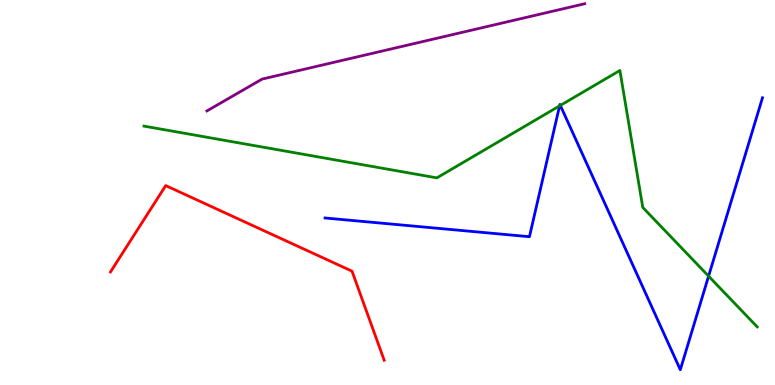[{'lines': ['blue', 'red'], 'intersections': []}, {'lines': ['green', 'red'], 'intersections': []}, {'lines': ['purple', 'red'], 'intersections': []}, {'lines': ['blue', 'green'], 'intersections': [{'x': 7.22, 'y': 7.25}, {'x': 7.23, 'y': 7.26}, {'x': 9.14, 'y': 2.83}]}, {'lines': ['blue', 'purple'], 'intersections': []}, {'lines': ['green', 'purple'], 'intersections': []}]